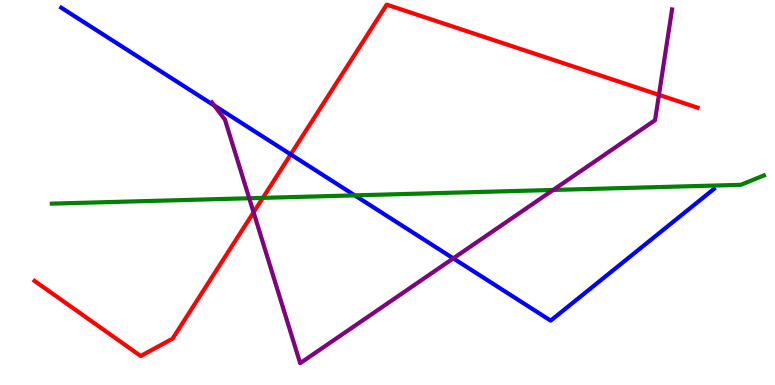[{'lines': ['blue', 'red'], 'intersections': [{'x': 3.75, 'y': 5.99}]}, {'lines': ['green', 'red'], 'intersections': [{'x': 3.39, 'y': 4.86}]}, {'lines': ['purple', 'red'], 'intersections': [{'x': 3.27, 'y': 4.49}, {'x': 8.5, 'y': 7.54}]}, {'lines': ['blue', 'green'], 'intersections': [{'x': 4.58, 'y': 4.93}]}, {'lines': ['blue', 'purple'], 'intersections': [{'x': 2.76, 'y': 7.26}, {'x': 5.85, 'y': 3.29}]}, {'lines': ['green', 'purple'], 'intersections': [{'x': 3.22, 'y': 4.85}, {'x': 7.14, 'y': 5.07}]}]